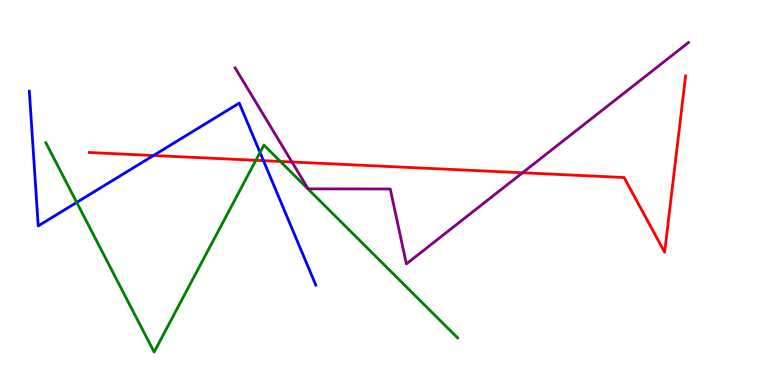[{'lines': ['blue', 'red'], 'intersections': [{'x': 1.98, 'y': 5.96}, {'x': 3.4, 'y': 5.83}]}, {'lines': ['green', 'red'], 'intersections': [{'x': 3.3, 'y': 5.84}, {'x': 3.62, 'y': 5.81}]}, {'lines': ['purple', 'red'], 'intersections': [{'x': 3.77, 'y': 5.79}, {'x': 6.74, 'y': 5.51}]}, {'lines': ['blue', 'green'], 'intersections': [{'x': 0.99, 'y': 4.74}, {'x': 3.36, 'y': 6.04}]}, {'lines': ['blue', 'purple'], 'intersections': []}, {'lines': ['green', 'purple'], 'intersections': []}]